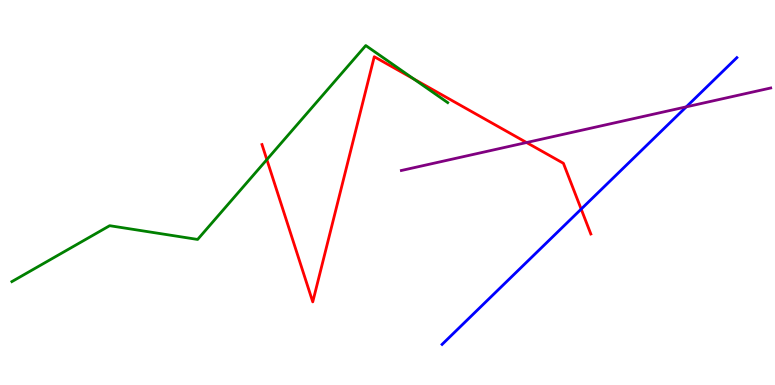[{'lines': ['blue', 'red'], 'intersections': [{'x': 7.5, 'y': 4.57}]}, {'lines': ['green', 'red'], 'intersections': [{'x': 3.44, 'y': 5.85}, {'x': 5.34, 'y': 7.95}]}, {'lines': ['purple', 'red'], 'intersections': [{'x': 6.79, 'y': 6.3}]}, {'lines': ['blue', 'green'], 'intersections': []}, {'lines': ['blue', 'purple'], 'intersections': [{'x': 8.86, 'y': 7.22}]}, {'lines': ['green', 'purple'], 'intersections': []}]